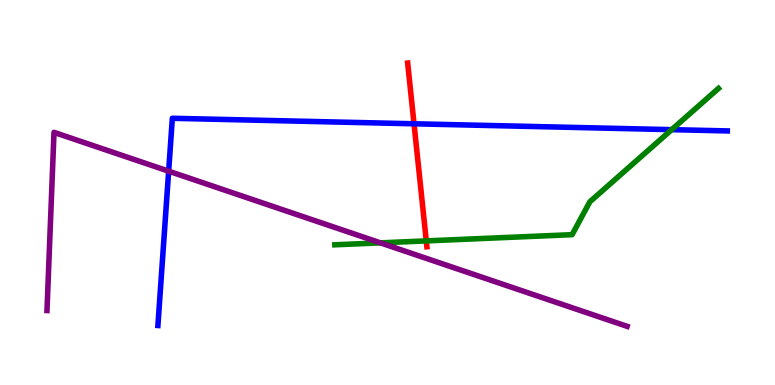[{'lines': ['blue', 'red'], 'intersections': [{'x': 5.34, 'y': 6.78}]}, {'lines': ['green', 'red'], 'intersections': [{'x': 5.5, 'y': 3.74}]}, {'lines': ['purple', 'red'], 'intersections': []}, {'lines': ['blue', 'green'], 'intersections': [{'x': 8.67, 'y': 6.63}]}, {'lines': ['blue', 'purple'], 'intersections': [{'x': 2.18, 'y': 5.55}]}, {'lines': ['green', 'purple'], 'intersections': [{'x': 4.91, 'y': 3.69}]}]